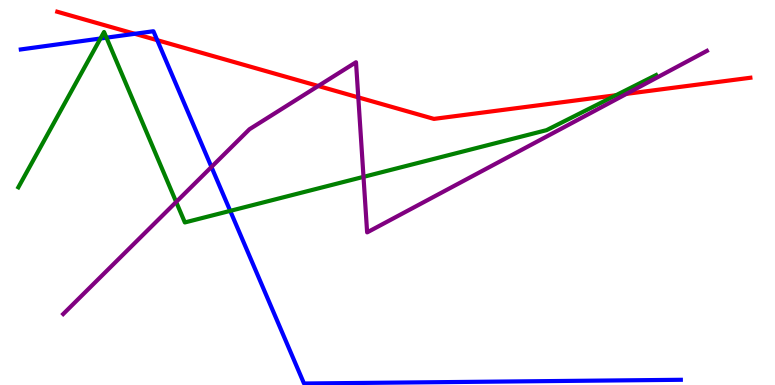[{'lines': ['blue', 'red'], 'intersections': [{'x': 1.74, 'y': 9.12}, {'x': 2.03, 'y': 8.96}]}, {'lines': ['green', 'red'], 'intersections': [{'x': 7.95, 'y': 7.53}]}, {'lines': ['purple', 'red'], 'intersections': [{'x': 4.11, 'y': 7.77}, {'x': 4.62, 'y': 7.47}, {'x': 8.08, 'y': 7.56}]}, {'lines': ['blue', 'green'], 'intersections': [{'x': 1.3, 'y': 9.0}, {'x': 1.37, 'y': 9.02}, {'x': 2.97, 'y': 4.52}]}, {'lines': ['blue', 'purple'], 'intersections': [{'x': 2.73, 'y': 5.66}]}, {'lines': ['green', 'purple'], 'intersections': [{'x': 2.27, 'y': 4.75}, {'x': 4.69, 'y': 5.41}]}]